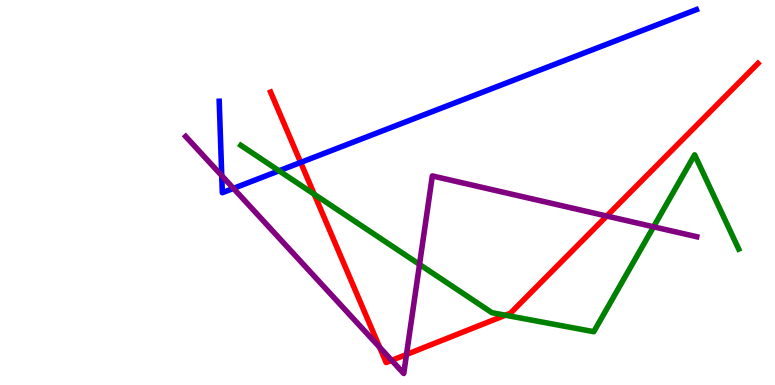[{'lines': ['blue', 'red'], 'intersections': [{'x': 3.88, 'y': 5.78}]}, {'lines': ['green', 'red'], 'intersections': [{'x': 4.05, 'y': 4.95}, {'x': 6.52, 'y': 1.81}]}, {'lines': ['purple', 'red'], 'intersections': [{'x': 4.9, 'y': 0.98}, {'x': 5.05, 'y': 0.64}, {'x': 5.25, 'y': 0.793}, {'x': 7.83, 'y': 4.39}]}, {'lines': ['blue', 'green'], 'intersections': [{'x': 3.6, 'y': 5.56}]}, {'lines': ['blue', 'purple'], 'intersections': [{'x': 2.86, 'y': 5.44}, {'x': 3.01, 'y': 5.11}]}, {'lines': ['green', 'purple'], 'intersections': [{'x': 5.41, 'y': 3.13}, {'x': 8.43, 'y': 4.11}]}]